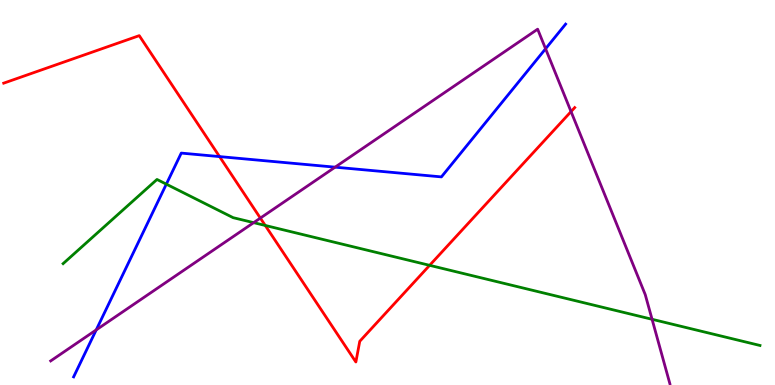[{'lines': ['blue', 'red'], 'intersections': [{'x': 2.83, 'y': 5.93}]}, {'lines': ['green', 'red'], 'intersections': [{'x': 3.42, 'y': 4.14}, {'x': 5.54, 'y': 3.11}]}, {'lines': ['purple', 'red'], 'intersections': [{'x': 3.36, 'y': 4.34}, {'x': 7.37, 'y': 7.1}]}, {'lines': ['blue', 'green'], 'intersections': [{'x': 2.15, 'y': 5.22}]}, {'lines': ['blue', 'purple'], 'intersections': [{'x': 1.24, 'y': 1.43}, {'x': 4.32, 'y': 5.66}, {'x': 7.04, 'y': 8.73}]}, {'lines': ['green', 'purple'], 'intersections': [{'x': 3.27, 'y': 4.22}, {'x': 8.41, 'y': 1.71}]}]